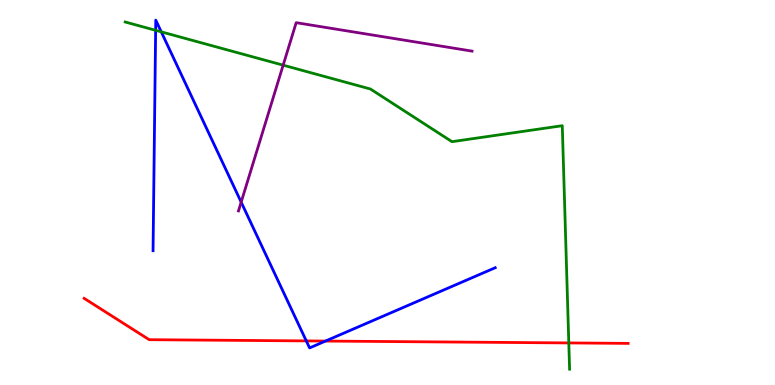[{'lines': ['blue', 'red'], 'intersections': [{'x': 3.95, 'y': 1.15}, {'x': 4.2, 'y': 1.14}]}, {'lines': ['green', 'red'], 'intersections': [{'x': 7.34, 'y': 1.09}]}, {'lines': ['purple', 'red'], 'intersections': []}, {'lines': ['blue', 'green'], 'intersections': [{'x': 2.01, 'y': 9.21}, {'x': 2.08, 'y': 9.17}]}, {'lines': ['blue', 'purple'], 'intersections': [{'x': 3.11, 'y': 4.75}]}, {'lines': ['green', 'purple'], 'intersections': [{'x': 3.65, 'y': 8.31}]}]